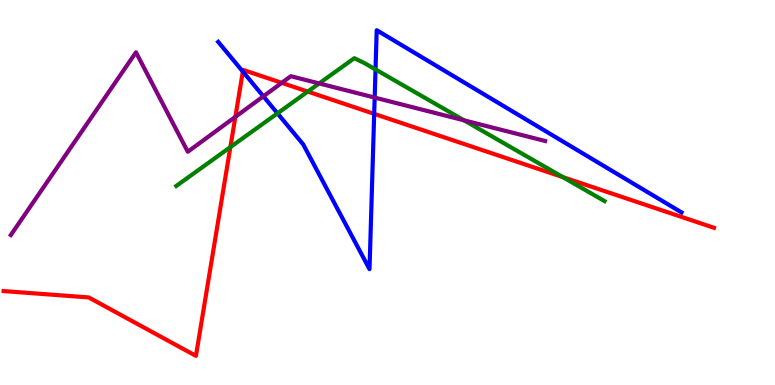[{'lines': ['blue', 'red'], 'intersections': [{'x': 3.13, 'y': 8.14}, {'x': 4.83, 'y': 7.04}]}, {'lines': ['green', 'red'], 'intersections': [{'x': 2.97, 'y': 6.18}, {'x': 3.97, 'y': 7.62}, {'x': 7.26, 'y': 5.4}]}, {'lines': ['purple', 'red'], 'intersections': [{'x': 3.04, 'y': 6.96}, {'x': 3.64, 'y': 7.85}]}, {'lines': ['blue', 'green'], 'intersections': [{'x': 3.58, 'y': 7.06}, {'x': 4.85, 'y': 8.2}]}, {'lines': ['blue', 'purple'], 'intersections': [{'x': 3.4, 'y': 7.5}, {'x': 4.83, 'y': 7.47}]}, {'lines': ['green', 'purple'], 'intersections': [{'x': 4.12, 'y': 7.83}, {'x': 5.99, 'y': 6.87}]}]